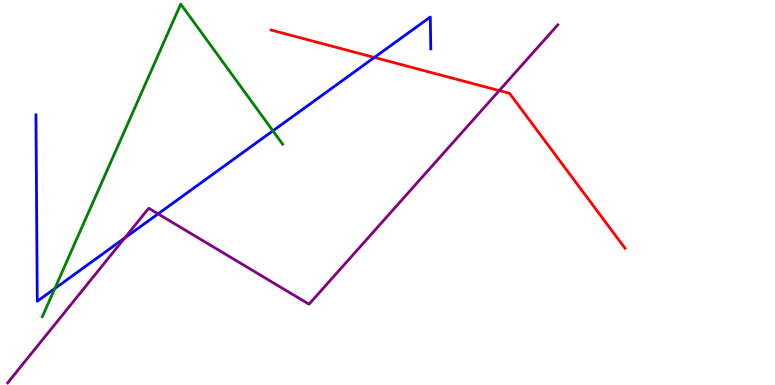[{'lines': ['blue', 'red'], 'intersections': [{'x': 4.83, 'y': 8.51}]}, {'lines': ['green', 'red'], 'intersections': []}, {'lines': ['purple', 'red'], 'intersections': [{'x': 6.44, 'y': 7.65}]}, {'lines': ['blue', 'green'], 'intersections': [{'x': 0.707, 'y': 2.5}, {'x': 3.52, 'y': 6.6}]}, {'lines': ['blue', 'purple'], 'intersections': [{'x': 1.61, 'y': 3.82}, {'x': 2.04, 'y': 4.45}]}, {'lines': ['green', 'purple'], 'intersections': []}]